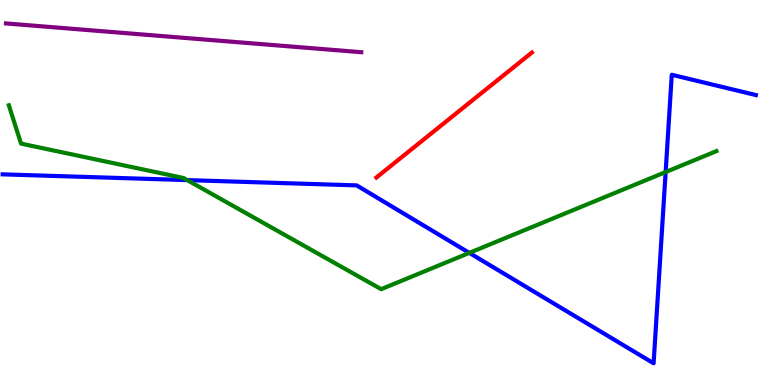[{'lines': ['blue', 'red'], 'intersections': []}, {'lines': ['green', 'red'], 'intersections': []}, {'lines': ['purple', 'red'], 'intersections': []}, {'lines': ['blue', 'green'], 'intersections': [{'x': 2.42, 'y': 5.32}, {'x': 6.06, 'y': 3.43}, {'x': 8.59, 'y': 5.53}]}, {'lines': ['blue', 'purple'], 'intersections': []}, {'lines': ['green', 'purple'], 'intersections': []}]